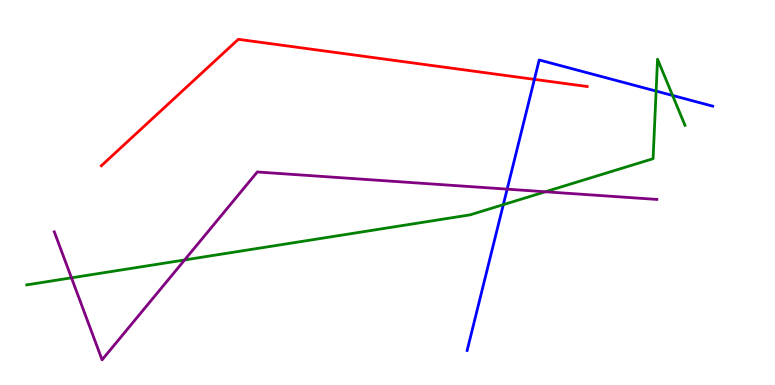[{'lines': ['blue', 'red'], 'intersections': [{'x': 6.9, 'y': 7.94}]}, {'lines': ['green', 'red'], 'intersections': []}, {'lines': ['purple', 'red'], 'intersections': []}, {'lines': ['blue', 'green'], 'intersections': [{'x': 6.49, 'y': 4.68}, {'x': 8.47, 'y': 7.63}, {'x': 8.68, 'y': 7.52}]}, {'lines': ['blue', 'purple'], 'intersections': [{'x': 6.54, 'y': 5.09}]}, {'lines': ['green', 'purple'], 'intersections': [{'x': 0.922, 'y': 2.78}, {'x': 2.38, 'y': 3.25}, {'x': 7.04, 'y': 5.02}]}]